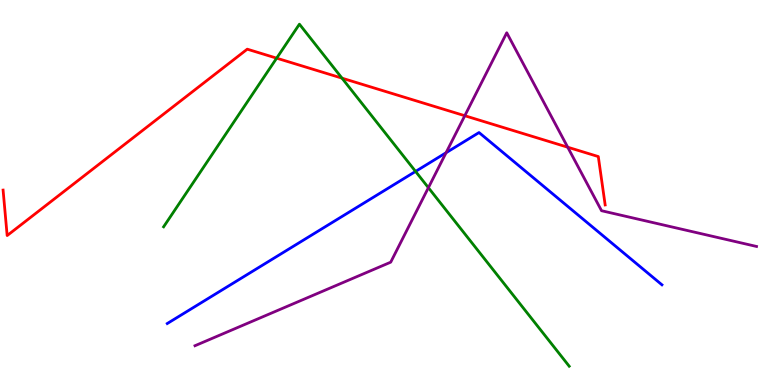[{'lines': ['blue', 'red'], 'intersections': []}, {'lines': ['green', 'red'], 'intersections': [{'x': 3.57, 'y': 8.49}, {'x': 4.41, 'y': 7.97}]}, {'lines': ['purple', 'red'], 'intersections': [{'x': 6.0, 'y': 6.99}, {'x': 7.33, 'y': 6.18}]}, {'lines': ['blue', 'green'], 'intersections': [{'x': 5.36, 'y': 5.55}]}, {'lines': ['blue', 'purple'], 'intersections': [{'x': 5.76, 'y': 6.03}]}, {'lines': ['green', 'purple'], 'intersections': [{'x': 5.53, 'y': 5.12}]}]